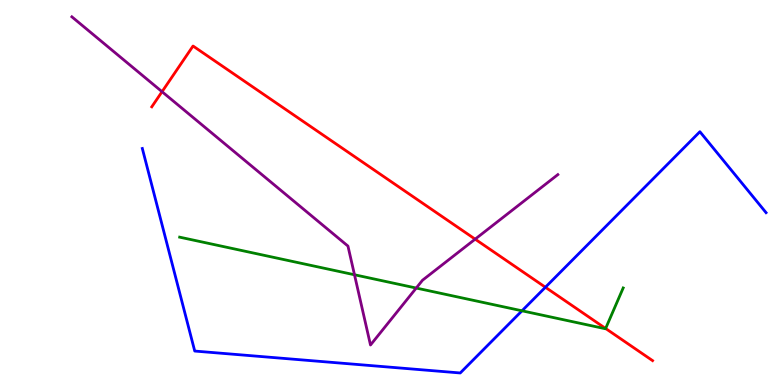[{'lines': ['blue', 'red'], 'intersections': [{'x': 7.04, 'y': 2.54}]}, {'lines': ['green', 'red'], 'intersections': [{'x': 7.81, 'y': 1.47}]}, {'lines': ['purple', 'red'], 'intersections': [{'x': 2.09, 'y': 7.62}, {'x': 6.13, 'y': 3.79}]}, {'lines': ['blue', 'green'], 'intersections': [{'x': 6.74, 'y': 1.93}]}, {'lines': ['blue', 'purple'], 'intersections': []}, {'lines': ['green', 'purple'], 'intersections': [{'x': 4.57, 'y': 2.86}, {'x': 5.37, 'y': 2.52}]}]